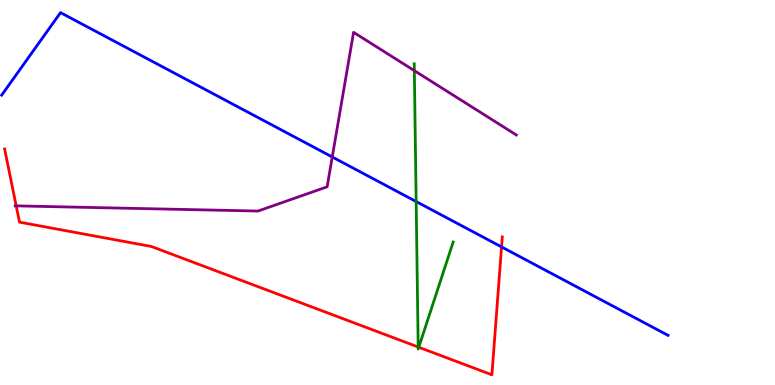[{'lines': ['blue', 'red'], 'intersections': [{'x': 6.47, 'y': 3.59}]}, {'lines': ['green', 'red'], 'intersections': [{'x': 5.4, 'y': 0.986}, {'x': 5.4, 'y': 0.98}]}, {'lines': ['purple', 'red'], 'intersections': [{'x': 0.209, 'y': 4.65}]}, {'lines': ['blue', 'green'], 'intersections': [{'x': 5.37, 'y': 4.76}]}, {'lines': ['blue', 'purple'], 'intersections': [{'x': 4.29, 'y': 5.92}]}, {'lines': ['green', 'purple'], 'intersections': [{'x': 5.35, 'y': 8.17}]}]